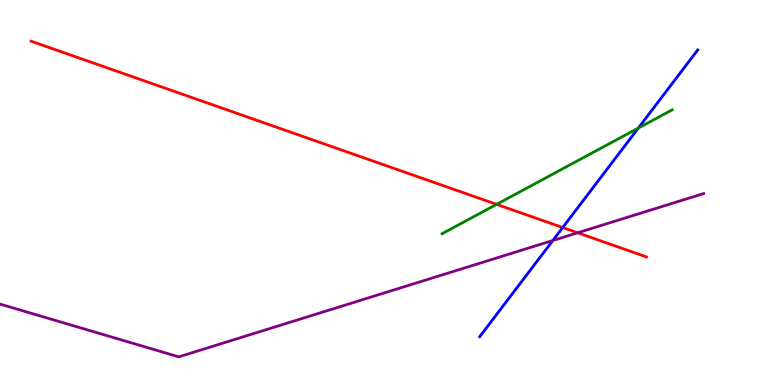[{'lines': ['blue', 'red'], 'intersections': [{'x': 7.26, 'y': 4.09}]}, {'lines': ['green', 'red'], 'intersections': [{'x': 6.41, 'y': 4.69}]}, {'lines': ['purple', 'red'], 'intersections': [{'x': 7.45, 'y': 3.95}]}, {'lines': ['blue', 'green'], 'intersections': [{'x': 8.24, 'y': 6.67}]}, {'lines': ['blue', 'purple'], 'intersections': [{'x': 7.13, 'y': 3.75}]}, {'lines': ['green', 'purple'], 'intersections': []}]